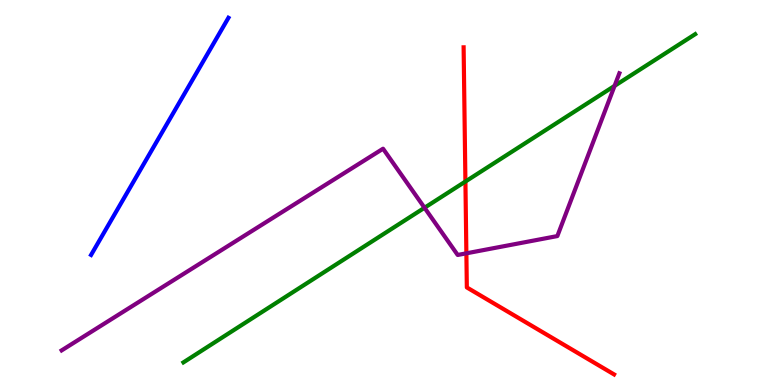[{'lines': ['blue', 'red'], 'intersections': []}, {'lines': ['green', 'red'], 'intersections': [{'x': 6.01, 'y': 5.28}]}, {'lines': ['purple', 'red'], 'intersections': [{'x': 6.02, 'y': 3.42}]}, {'lines': ['blue', 'green'], 'intersections': []}, {'lines': ['blue', 'purple'], 'intersections': []}, {'lines': ['green', 'purple'], 'intersections': [{'x': 5.48, 'y': 4.6}, {'x': 7.93, 'y': 7.77}]}]